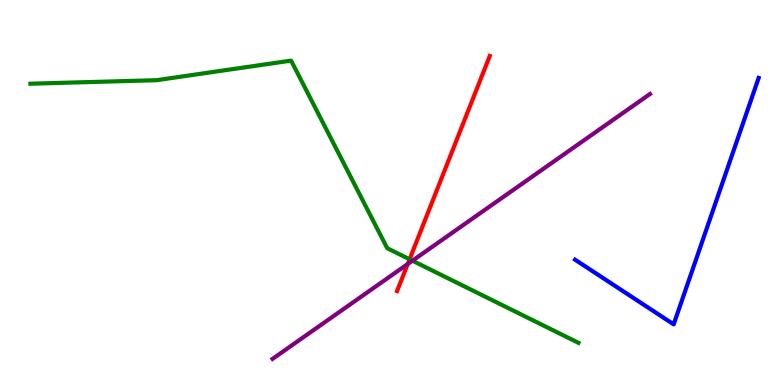[{'lines': ['blue', 'red'], 'intersections': []}, {'lines': ['green', 'red'], 'intersections': [{'x': 5.29, 'y': 3.26}]}, {'lines': ['purple', 'red'], 'intersections': [{'x': 5.26, 'y': 3.14}]}, {'lines': ['blue', 'green'], 'intersections': []}, {'lines': ['blue', 'purple'], 'intersections': []}, {'lines': ['green', 'purple'], 'intersections': [{'x': 5.32, 'y': 3.23}]}]